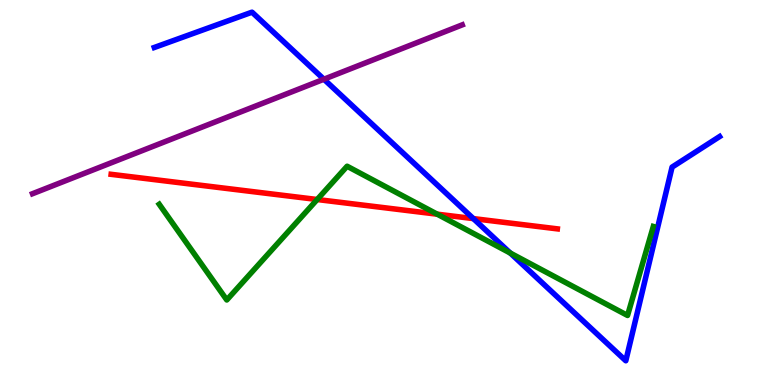[{'lines': ['blue', 'red'], 'intersections': [{'x': 6.11, 'y': 4.32}]}, {'lines': ['green', 'red'], 'intersections': [{'x': 4.09, 'y': 4.82}, {'x': 5.64, 'y': 4.44}]}, {'lines': ['purple', 'red'], 'intersections': []}, {'lines': ['blue', 'green'], 'intersections': [{'x': 6.58, 'y': 3.43}]}, {'lines': ['blue', 'purple'], 'intersections': [{'x': 4.18, 'y': 7.94}]}, {'lines': ['green', 'purple'], 'intersections': []}]